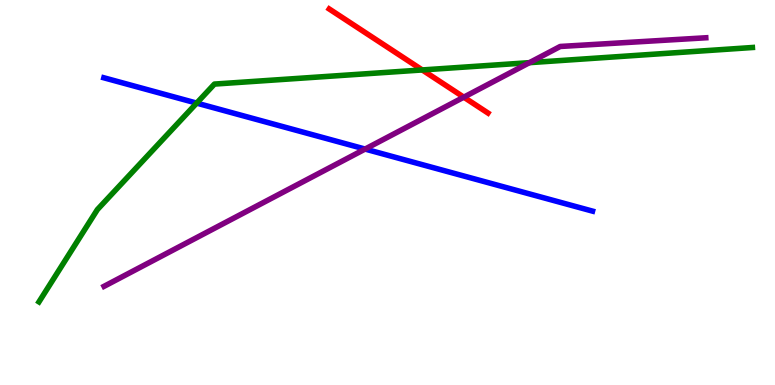[{'lines': ['blue', 'red'], 'intersections': []}, {'lines': ['green', 'red'], 'intersections': [{'x': 5.45, 'y': 8.18}]}, {'lines': ['purple', 'red'], 'intersections': [{'x': 5.98, 'y': 7.48}]}, {'lines': ['blue', 'green'], 'intersections': [{'x': 2.54, 'y': 7.32}]}, {'lines': ['blue', 'purple'], 'intersections': [{'x': 4.71, 'y': 6.13}]}, {'lines': ['green', 'purple'], 'intersections': [{'x': 6.83, 'y': 8.37}]}]